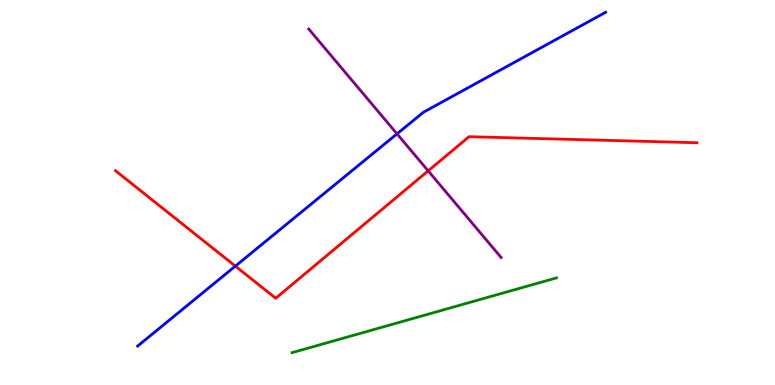[{'lines': ['blue', 'red'], 'intersections': [{'x': 3.04, 'y': 3.09}]}, {'lines': ['green', 'red'], 'intersections': []}, {'lines': ['purple', 'red'], 'intersections': [{'x': 5.52, 'y': 5.56}]}, {'lines': ['blue', 'green'], 'intersections': []}, {'lines': ['blue', 'purple'], 'intersections': [{'x': 5.12, 'y': 6.52}]}, {'lines': ['green', 'purple'], 'intersections': []}]